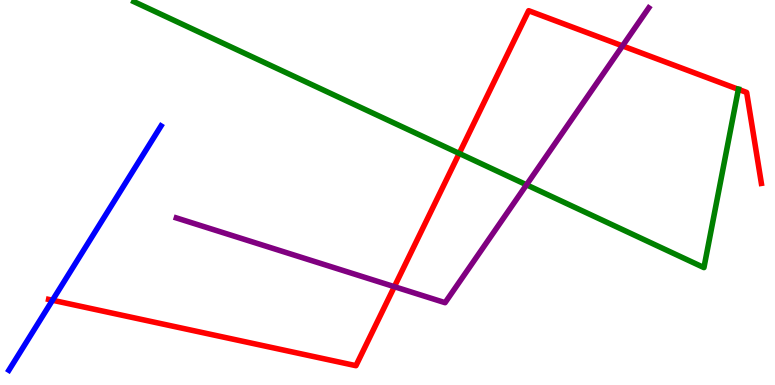[{'lines': ['blue', 'red'], 'intersections': [{'x': 0.677, 'y': 2.2}]}, {'lines': ['green', 'red'], 'intersections': [{'x': 5.93, 'y': 6.02}, {'x': 9.53, 'y': 7.68}]}, {'lines': ['purple', 'red'], 'intersections': [{'x': 5.09, 'y': 2.55}, {'x': 8.03, 'y': 8.81}]}, {'lines': ['blue', 'green'], 'intersections': []}, {'lines': ['blue', 'purple'], 'intersections': []}, {'lines': ['green', 'purple'], 'intersections': [{'x': 6.79, 'y': 5.2}]}]